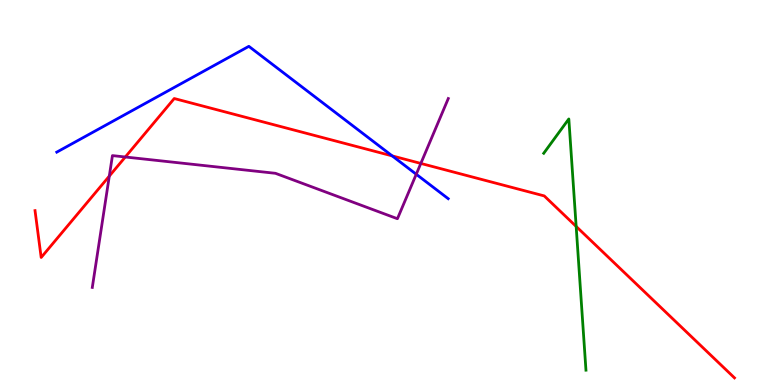[{'lines': ['blue', 'red'], 'intersections': [{'x': 5.06, 'y': 5.95}]}, {'lines': ['green', 'red'], 'intersections': [{'x': 7.43, 'y': 4.12}]}, {'lines': ['purple', 'red'], 'intersections': [{'x': 1.41, 'y': 5.43}, {'x': 1.62, 'y': 5.92}, {'x': 5.43, 'y': 5.76}]}, {'lines': ['blue', 'green'], 'intersections': []}, {'lines': ['blue', 'purple'], 'intersections': [{'x': 5.37, 'y': 5.47}]}, {'lines': ['green', 'purple'], 'intersections': []}]